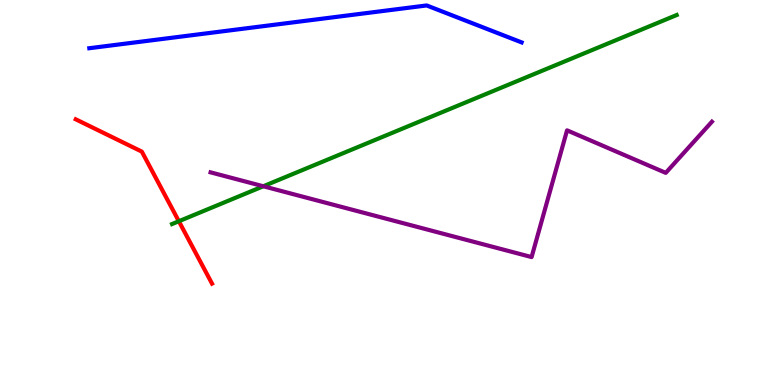[{'lines': ['blue', 'red'], 'intersections': []}, {'lines': ['green', 'red'], 'intersections': [{'x': 2.31, 'y': 4.25}]}, {'lines': ['purple', 'red'], 'intersections': []}, {'lines': ['blue', 'green'], 'intersections': []}, {'lines': ['blue', 'purple'], 'intersections': []}, {'lines': ['green', 'purple'], 'intersections': [{'x': 3.4, 'y': 5.16}]}]